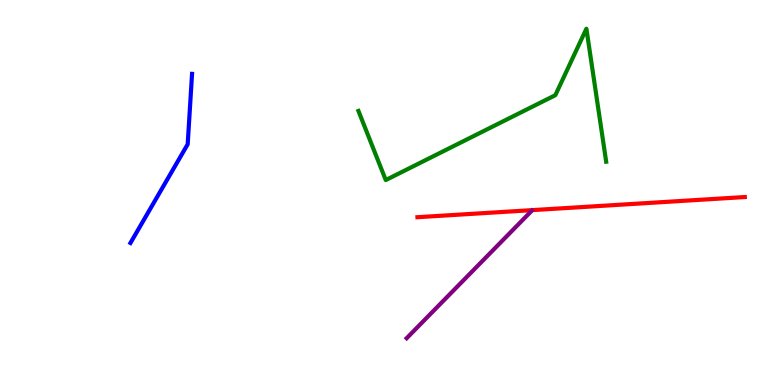[{'lines': ['blue', 'red'], 'intersections': []}, {'lines': ['green', 'red'], 'intersections': []}, {'lines': ['purple', 'red'], 'intersections': []}, {'lines': ['blue', 'green'], 'intersections': []}, {'lines': ['blue', 'purple'], 'intersections': []}, {'lines': ['green', 'purple'], 'intersections': []}]